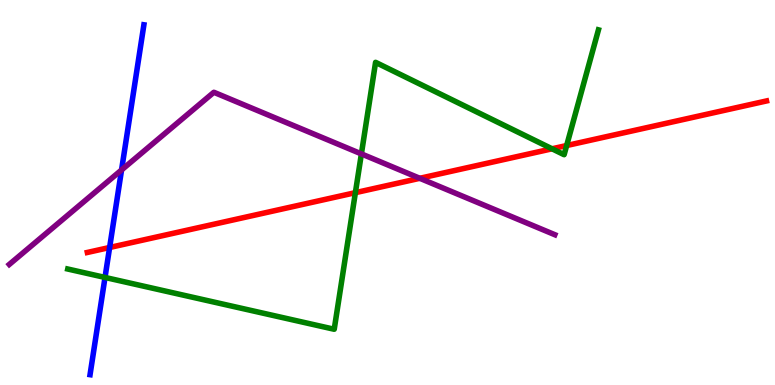[{'lines': ['blue', 'red'], 'intersections': [{'x': 1.41, 'y': 3.57}]}, {'lines': ['green', 'red'], 'intersections': [{'x': 4.59, 'y': 5.0}, {'x': 7.12, 'y': 6.14}, {'x': 7.31, 'y': 6.22}]}, {'lines': ['purple', 'red'], 'intersections': [{'x': 5.42, 'y': 5.37}]}, {'lines': ['blue', 'green'], 'intersections': [{'x': 1.36, 'y': 2.79}]}, {'lines': ['blue', 'purple'], 'intersections': [{'x': 1.57, 'y': 5.59}]}, {'lines': ['green', 'purple'], 'intersections': [{'x': 4.66, 'y': 6.0}]}]